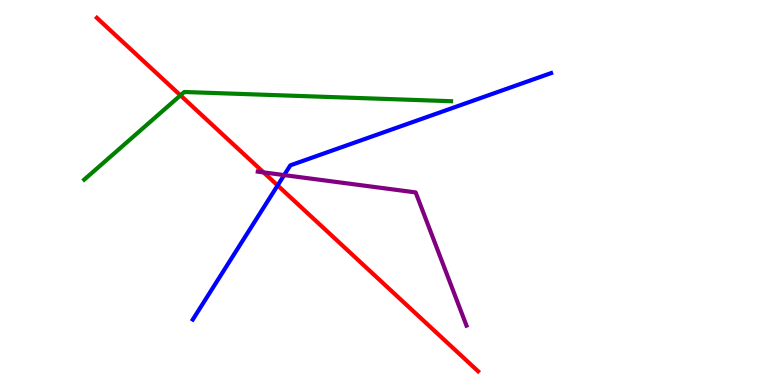[{'lines': ['blue', 'red'], 'intersections': [{'x': 3.58, 'y': 5.18}]}, {'lines': ['green', 'red'], 'intersections': [{'x': 2.33, 'y': 7.52}]}, {'lines': ['purple', 'red'], 'intersections': [{'x': 3.4, 'y': 5.52}]}, {'lines': ['blue', 'green'], 'intersections': []}, {'lines': ['blue', 'purple'], 'intersections': [{'x': 3.67, 'y': 5.45}]}, {'lines': ['green', 'purple'], 'intersections': []}]